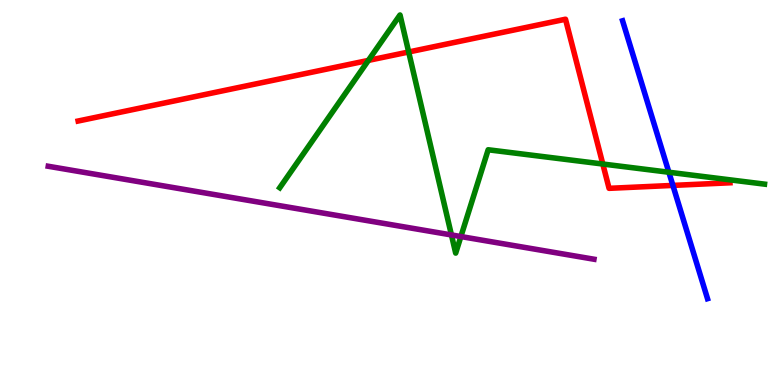[{'lines': ['blue', 'red'], 'intersections': [{'x': 8.68, 'y': 5.18}]}, {'lines': ['green', 'red'], 'intersections': [{'x': 4.75, 'y': 8.43}, {'x': 5.27, 'y': 8.65}, {'x': 7.78, 'y': 5.74}]}, {'lines': ['purple', 'red'], 'intersections': []}, {'lines': ['blue', 'green'], 'intersections': [{'x': 8.63, 'y': 5.53}]}, {'lines': ['blue', 'purple'], 'intersections': []}, {'lines': ['green', 'purple'], 'intersections': [{'x': 5.82, 'y': 3.9}, {'x': 5.95, 'y': 3.86}]}]